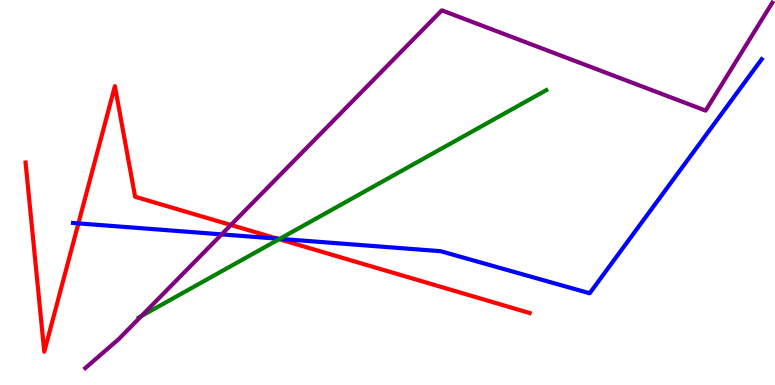[{'lines': ['blue', 'red'], 'intersections': [{'x': 1.01, 'y': 4.2}, {'x': 3.58, 'y': 3.8}]}, {'lines': ['green', 'red'], 'intersections': [{'x': 3.6, 'y': 3.79}]}, {'lines': ['purple', 'red'], 'intersections': [{'x': 2.98, 'y': 4.16}]}, {'lines': ['blue', 'green'], 'intersections': [{'x': 3.61, 'y': 3.8}]}, {'lines': ['blue', 'purple'], 'intersections': [{'x': 2.86, 'y': 3.91}]}, {'lines': ['green', 'purple'], 'intersections': [{'x': 1.82, 'y': 1.79}]}]